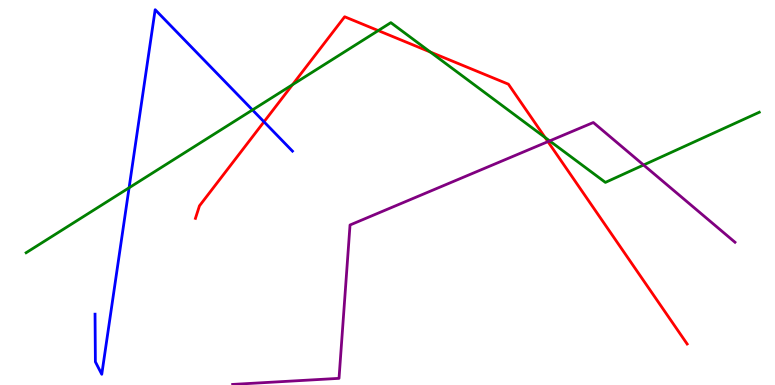[{'lines': ['blue', 'red'], 'intersections': [{'x': 3.41, 'y': 6.84}]}, {'lines': ['green', 'red'], 'intersections': [{'x': 3.77, 'y': 7.8}, {'x': 4.88, 'y': 9.21}, {'x': 5.55, 'y': 8.65}, {'x': 7.03, 'y': 6.43}]}, {'lines': ['purple', 'red'], 'intersections': [{'x': 7.07, 'y': 6.32}]}, {'lines': ['blue', 'green'], 'intersections': [{'x': 1.67, 'y': 5.12}, {'x': 3.26, 'y': 7.14}]}, {'lines': ['blue', 'purple'], 'intersections': []}, {'lines': ['green', 'purple'], 'intersections': [{'x': 7.09, 'y': 6.34}, {'x': 8.3, 'y': 5.71}]}]